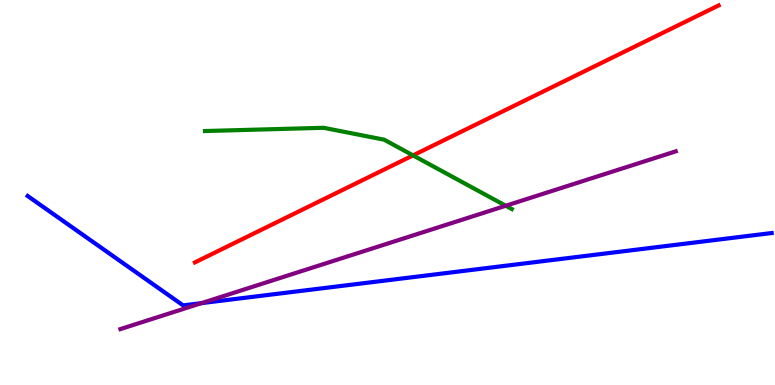[{'lines': ['blue', 'red'], 'intersections': []}, {'lines': ['green', 'red'], 'intersections': [{'x': 5.33, 'y': 5.96}]}, {'lines': ['purple', 'red'], 'intersections': []}, {'lines': ['blue', 'green'], 'intersections': []}, {'lines': ['blue', 'purple'], 'intersections': [{'x': 2.6, 'y': 2.13}]}, {'lines': ['green', 'purple'], 'intersections': [{'x': 6.53, 'y': 4.66}]}]